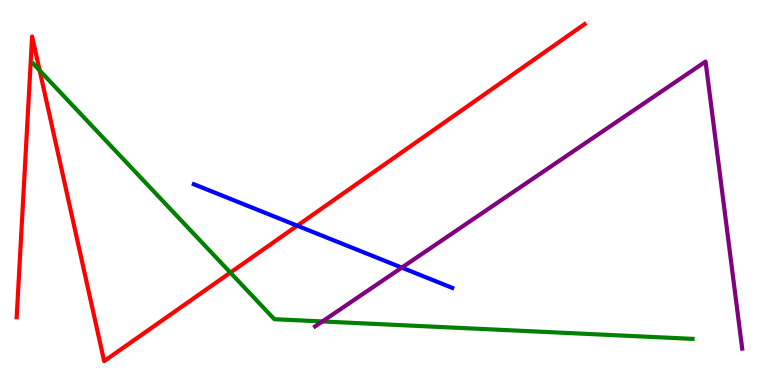[{'lines': ['blue', 'red'], 'intersections': [{'x': 3.84, 'y': 4.14}]}, {'lines': ['green', 'red'], 'intersections': [{'x': 0.512, 'y': 8.17}, {'x': 2.97, 'y': 2.92}]}, {'lines': ['purple', 'red'], 'intersections': []}, {'lines': ['blue', 'green'], 'intersections': []}, {'lines': ['blue', 'purple'], 'intersections': [{'x': 5.18, 'y': 3.05}]}, {'lines': ['green', 'purple'], 'intersections': [{'x': 4.16, 'y': 1.65}]}]